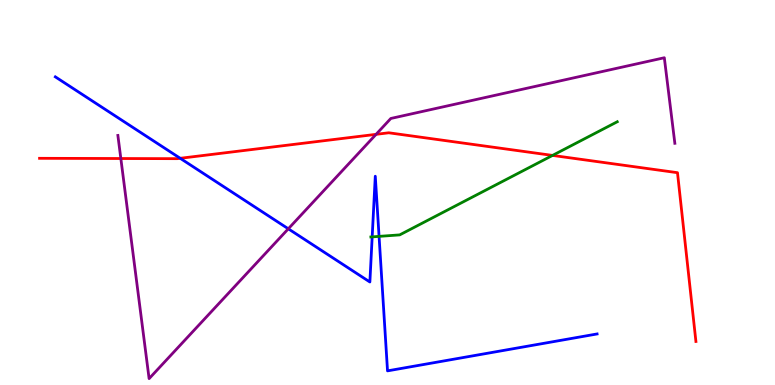[{'lines': ['blue', 'red'], 'intersections': [{'x': 2.33, 'y': 5.89}]}, {'lines': ['green', 'red'], 'intersections': [{'x': 7.13, 'y': 5.96}]}, {'lines': ['purple', 'red'], 'intersections': [{'x': 1.56, 'y': 5.88}, {'x': 4.85, 'y': 6.51}]}, {'lines': ['blue', 'green'], 'intersections': [{'x': 4.8, 'y': 3.85}, {'x': 4.89, 'y': 3.86}]}, {'lines': ['blue', 'purple'], 'intersections': [{'x': 3.72, 'y': 4.06}]}, {'lines': ['green', 'purple'], 'intersections': []}]